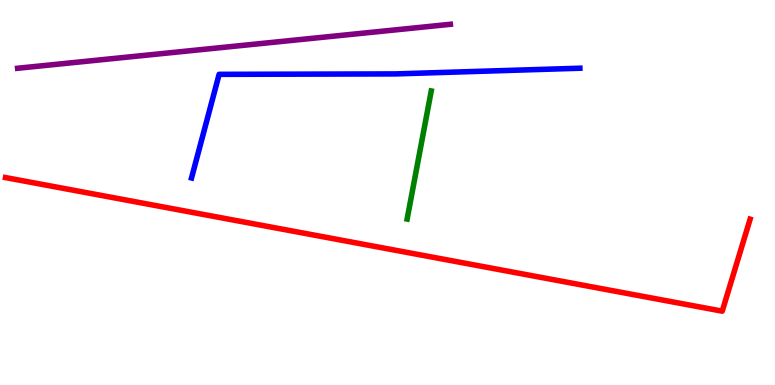[{'lines': ['blue', 'red'], 'intersections': []}, {'lines': ['green', 'red'], 'intersections': []}, {'lines': ['purple', 'red'], 'intersections': []}, {'lines': ['blue', 'green'], 'intersections': []}, {'lines': ['blue', 'purple'], 'intersections': []}, {'lines': ['green', 'purple'], 'intersections': []}]